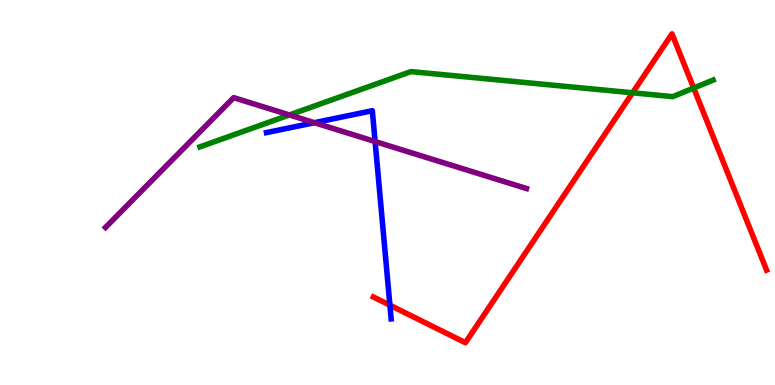[{'lines': ['blue', 'red'], 'intersections': [{'x': 5.03, 'y': 2.07}]}, {'lines': ['green', 'red'], 'intersections': [{'x': 8.16, 'y': 7.59}, {'x': 8.95, 'y': 7.71}]}, {'lines': ['purple', 'red'], 'intersections': []}, {'lines': ['blue', 'green'], 'intersections': []}, {'lines': ['blue', 'purple'], 'intersections': [{'x': 4.06, 'y': 6.81}, {'x': 4.84, 'y': 6.32}]}, {'lines': ['green', 'purple'], 'intersections': [{'x': 3.73, 'y': 7.01}]}]